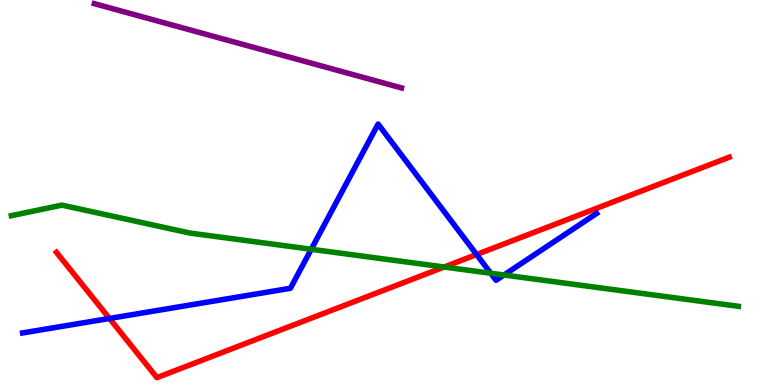[{'lines': ['blue', 'red'], 'intersections': [{'x': 1.41, 'y': 1.73}, {'x': 6.15, 'y': 3.39}]}, {'lines': ['green', 'red'], 'intersections': [{'x': 5.73, 'y': 3.06}]}, {'lines': ['purple', 'red'], 'intersections': []}, {'lines': ['blue', 'green'], 'intersections': [{'x': 4.02, 'y': 3.53}, {'x': 6.33, 'y': 2.9}, {'x': 6.5, 'y': 2.86}]}, {'lines': ['blue', 'purple'], 'intersections': []}, {'lines': ['green', 'purple'], 'intersections': []}]